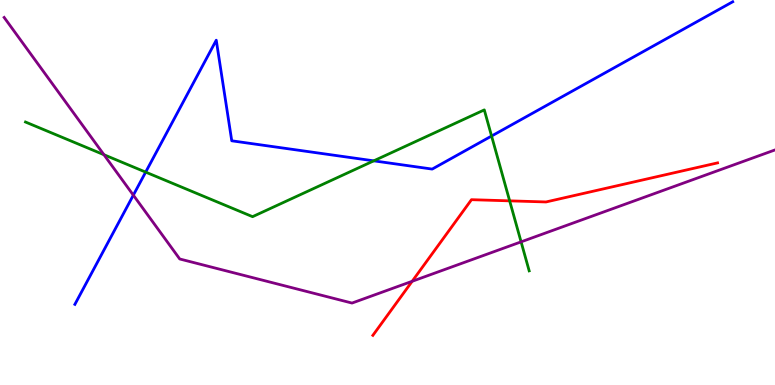[{'lines': ['blue', 'red'], 'intersections': []}, {'lines': ['green', 'red'], 'intersections': [{'x': 6.58, 'y': 4.78}]}, {'lines': ['purple', 'red'], 'intersections': [{'x': 5.32, 'y': 2.69}]}, {'lines': ['blue', 'green'], 'intersections': [{'x': 1.88, 'y': 5.53}, {'x': 4.82, 'y': 5.82}, {'x': 6.34, 'y': 6.47}]}, {'lines': ['blue', 'purple'], 'intersections': [{'x': 1.72, 'y': 4.93}]}, {'lines': ['green', 'purple'], 'intersections': [{'x': 1.34, 'y': 5.98}, {'x': 6.72, 'y': 3.72}]}]